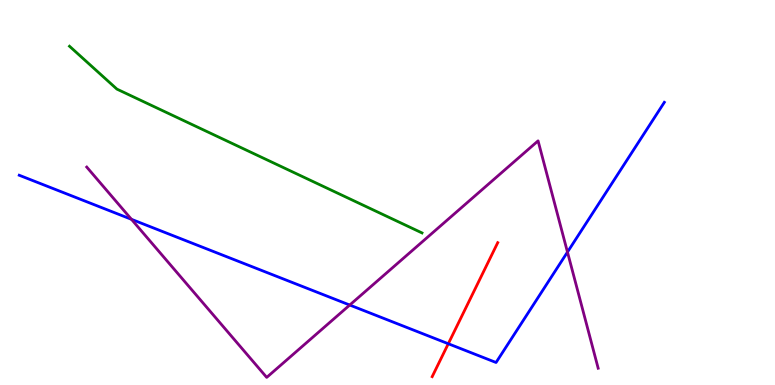[{'lines': ['blue', 'red'], 'intersections': [{'x': 5.78, 'y': 1.07}]}, {'lines': ['green', 'red'], 'intersections': []}, {'lines': ['purple', 'red'], 'intersections': []}, {'lines': ['blue', 'green'], 'intersections': []}, {'lines': ['blue', 'purple'], 'intersections': [{'x': 1.7, 'y': 4.3}, {'x': 4.51, 'y': 2.08}, {'x': 7.32, 'y': 3.45}]}, {'lines': ['green', 'purple'], 'intersections': []}]